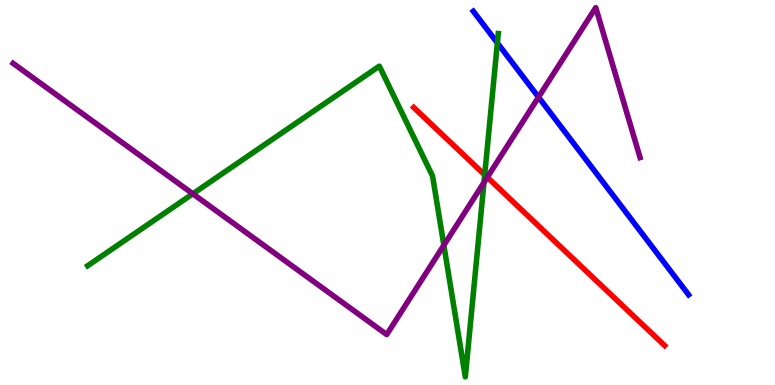[{'lines': ['blue', 'red'], 'intersections': []}, {'lines': ['green', 'red'], 'intersections': [{'x': 6.25, 'y': 5.46}]}, {'lines': ['purple', 'red'], 'intersections': [{'x': 6.29, 'y': 5.4}]}, {'lines': ['blue', 'green'], 'intersections': [{'x': 6.42, 'y': 8.88}]}, {'lines': ['blue', 'purple'], 'intersections': [{'x': 6.95, 'y': 7.48}]}, {'lines': ['green', 'purple'], 'intersections': [{'x': 2.49, 'y': 4.97}, {'x': 5.73, 'y': 3.63}, {'x': 6.24, 'y': 5.26}]}]